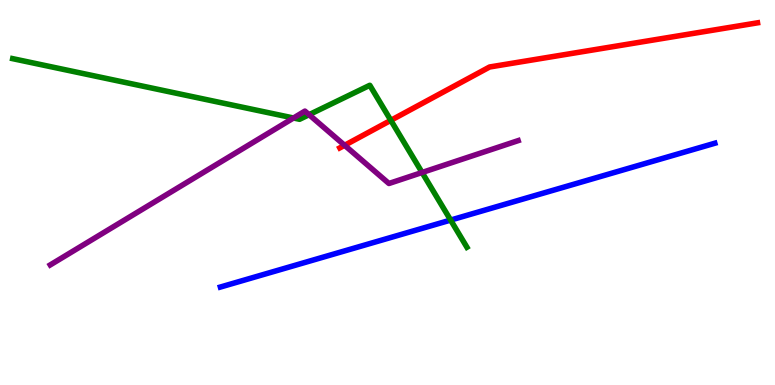[{'lines': ['blue', 'red'], 'intersections': []}, {'lines': ['green', 'red'], 'intersections': [{'x': 5.04, 'y': 6.87}]}, {'lines': ['purple', 'red'], 'intersections': [{'x': 4.45, 'y': 6.23}]}, {'lines': ['blue', 'green'], 'intersections': [{'x': 5.81, 'y': 4.28}]}, {'lines': ['blue', 'purple'], 'intersections': []}, {'lines': ['green', 'purple'], 'intersections': [{'x': 3.79, 'y': 6.93}, {'x': 3.99, 'y': 7.02}, {'x': 5.45, 'y': 5.52}]}]